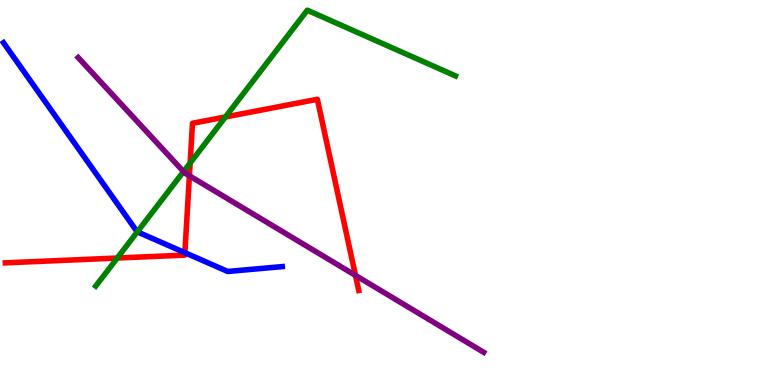[{'lines': ['blue', 'red'], 'intersections': [{'x': 2.39, 'y': 3.44}]}, {'lines': ['green', 'red'], 'intersections': [{'x': 1.51, 'y': 3.3}, {'x': 2.45, 'y': 5.77}, {'x': 2.91, 'y': 6.96}]}, {'lines': ['purple', 'red'], 'intersections': [{'x': 2.44, 'y': 5.43}, {'x': 4.59, 'y': 2.85}]}, {'lines': ['blue', 'green'], 'intersections': [{'x': 1.77, 'y': 3.98}]}, {'lines': ['blue', 'purple'], 'intersections': []}, {'lines': ['green', 'purple'], 'intersections': [{'x': 2.37, 'y': 5.54}]}]